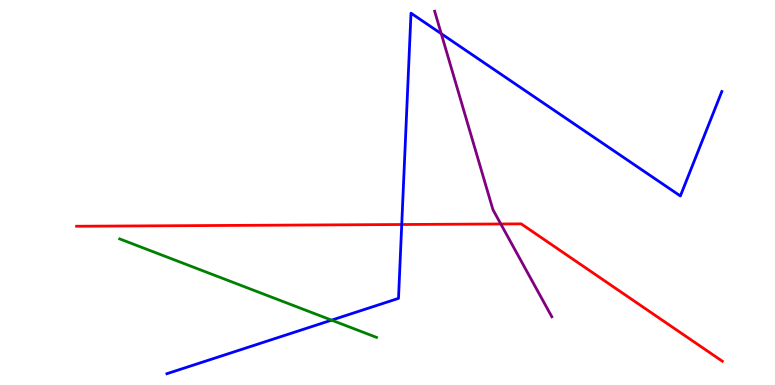[{'lines': ['blue', 'red'], 'intersections': [{'x': 5.18, 'y': 4.17}]}, {'lines': ['green', 'red'], 'intersections': []}, {'lines': ['purple', 'red'], 'intersections': [{'x': 6.46, 'y': 4.18}]}, {'lines': ['blue', 'green'], 'intersections': [{'x': 4.28, 'y': 1.68}]}, {'lines': ['blue', 'purple'], 'intersections': [{'x': 5.69, 'y': 9.12}]}, {'lines': ['green', 'purple'], 'intersections': []}]